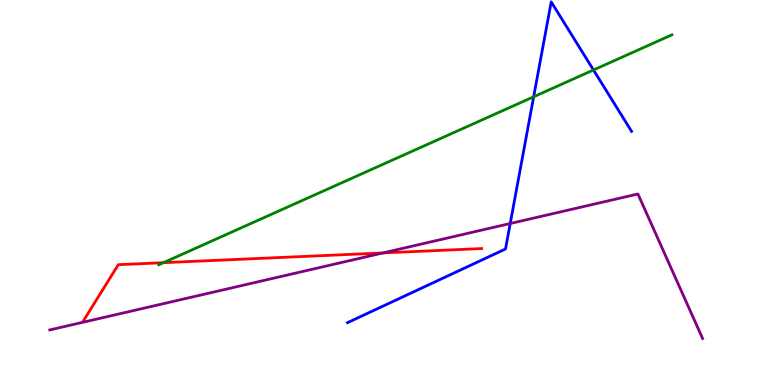[{'lines': ['blue', 'red'], 'intersections': []}, {'lines': ['green', 'red'], 'intersections': [{'x': 2.11, 'y': 3.18}]}, {'lines': ['purple', 'red'], 'intersections': [{'x': 4.94, 'y': 3.43}]}, {'lines': ['blue', 'green'], 'intersections': [{'x': 6.89, 'y': 7.49}, {'x': 7.66, 'y': 8.18}]}, {'lines': ['blue', 'purple'], 'intersections': [{'x': 6.58, 'y': 4.19}]}, {'lines': ['green', 'purple'], 'intersections': []}]